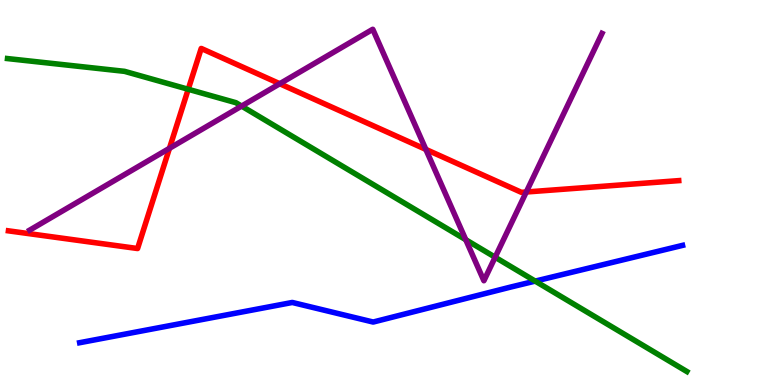[{'lines': ['blue', 'red'], 'intersections': []}, {'lines': ['green', 'red'], 'intersections': [{'x': 2.43, 'y': 7.68}]}, {'lines': ['purple', 'red'], 'intersections': [{'x': 2.19, 'y': 6.15}, {'x': 3.61, 'y': 7.82}, {'x': 5.49, 'y': 6.12}, {'x': 6.79, 'y': 5.01}]}, {'lines': ['blue', 'green'], 'intersections': [{'x': 6.91, 'y': 2.7}]}, {'lines': ['blue', 'purple'], 'intersections': []}, {'lines': ['green', 'purple'], 'intersections': [{'x': 3.12, 'y': 7.24}, {'x': 6.01, 'y': 3.77}, {'x': 6.39, 'y': 3.32}]}]